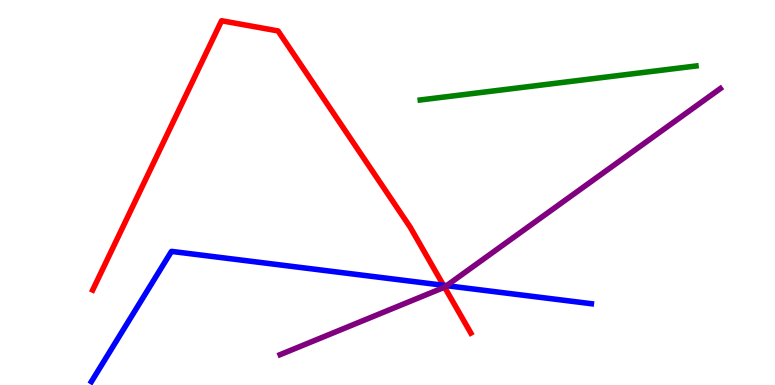[{'lines': ['blue', 'red'], 'intersections': [{'x': 5.72, 'y': 2.59}]}, {'lines': ['green', 'red'], 'intersections': []}, {'lines': ['purple', 'red'], 'intersections': [{'x': 5.74, 'y': 2.54}]}, {'lines': ['blue', 'green'], 'intersections': []}, {'lines': ['blue', 'purple'], 'intersections': [{'x': 5.76, 'y': 2.58}]}, {'lines': ['green', 'purple'], 'intersections': []}]